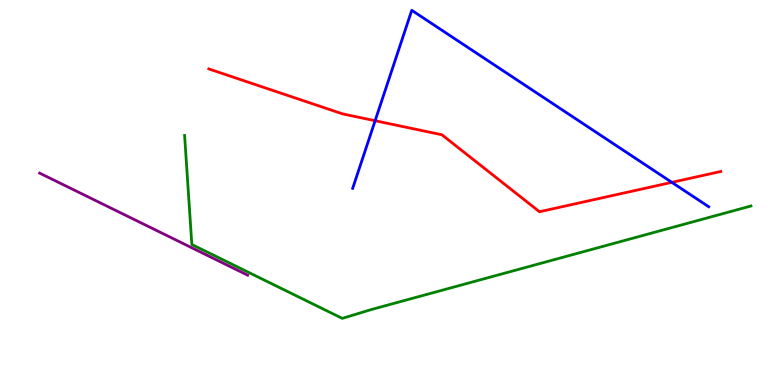[{'lines': ['blue', 'red'], 'intersections': [{'x': 4.84, 'y': 6.86}, {'x': 8.67, 'y': 5.26}]}, {'lines': ['green', 'red'], 'intersections': []}, {'lines': ['purple', 'red'], 'intersections': []}, {'lines': ['blue', 'green'], 'intersections': []}, {'lines': ['blue', 'purple'], 'intersections': []}, {'lines': ['green', 'purple'], 'intersections': []}]